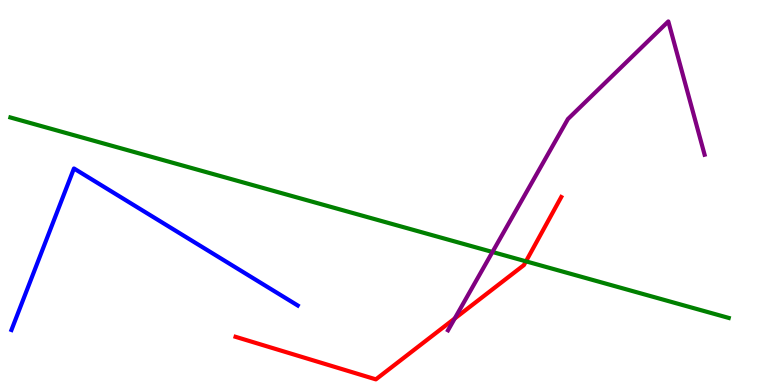[{'lines': ['blue', 'red'], 'intersections': []}, {'lines': ['green', 'red'], 'intersections': [{'x': 6.79, 'y': 3.21}]}, {'lines': ['purple', 'red'], 'intersections': [{'x': 5.87, 'y': 1.73}]}, {'lines': ['blue', 'green'], 'intersections': []}, {'lines': ['blue', 'purple'], 'intersections': []}, {'lines': ['green', 'purple'], 'intersections': [{'x': 6.35, 'y': 3.45}]}]